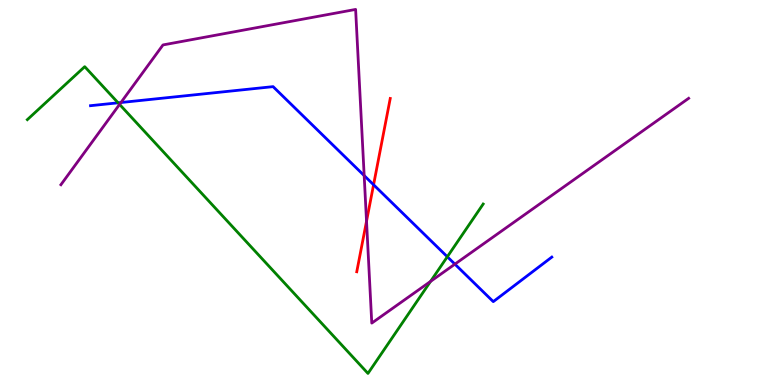[{'lines': ['blue', 'red'], 'intersections': [{'x': 4.82, 'y': 5.2}]}, {'lines': ['green', 'red'], 'intersections': []}, {'lines': ['purple', 'red'], 'intersections': [{'x': 4.73, 'y': 4.25}]}, {'lines': ['blue', 'green'], 'intersections': [{'x': 1.52, 'y': 7.33}, {'x': 5.77, 'y': 3.33}]}, {'lines': ['blue', 'purple'], 'intersections': [{'x': 1.56, 'y': 7.34}, {'x': 4.7, 'y': 5.44}, {'x': 5.87, 'y': 3.14}]}, {'lines': ['green', 'purple'], 'intersections': [{'x': 1.54, 'y': 7.29}, {'x': 5.56, 'y': 2.69}]}]